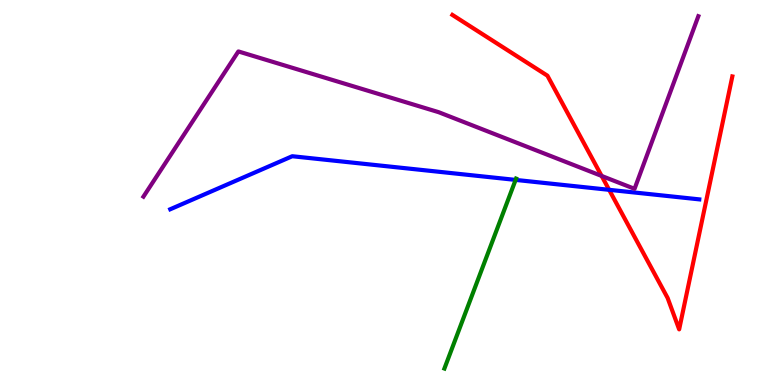[{'lines': ['blue', 'red'], 'intersections': [{'x': 7.86, 'y': 5.07}]}, {'lines': ['green', 'red'], 'intersections': []}, {'lines': ['purple', 'red'], 'intersections': [{'x': 7.76, 'y': 5.43}]}, {'lines': ['blue', 'green'], 'intersections': [{'x': 6.65, 'y': 5.33}]}, {'lines': ['blue', 'purple'], 'intersections': []}, {'lines': ['green', 'purple'], 'intersections': []}]